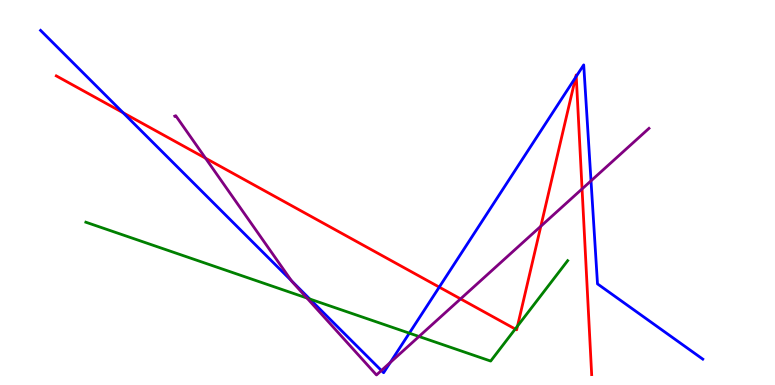[{'lines': ['blue', 'red'], 'intersections': [{'x': 1.59, 'y': 7.07}, {'x': 5.67, 'y': 2.54}, {'x': 7.43, 'y': 7.99}, {'x': 7.44, 'y': 8.02}]}, {'lines': ['green', 'red'], 'intersections': [{'x': 6.65, 'y': 1.45}, {'x': 6.68, 'y': 1.53}]}, {'lines': ['purple', 'red'], 'intersections': [{'x': 2.65, 'y': 5.89}, {'x': 5.94, 'y': 2.24}, {'x': 6.98, 'y': 4.12}, {'x': 7.51, 'y': 5.09}]}, {'lines': ['blue', 'green'], 'intersections': [{'x': 4.0, 'y': 2.23}, {'x': 5.28, 'y': 1.35}]}, {'lines': ['blue', 'purple'], 'intersections': [{'x': 3.76, 'y': 2.71}, {'x': 4.92, 'y': 0.376}, {'x': 5.04, 'y': 0.585}, {'x': 7.63, 'y': 5.3}]}, {'lines': ['green', 'purple'], 'intersections': [{'x': 3.96, 'y': 2.26}, {'x': 5.41, 'y': 1.26}]}]